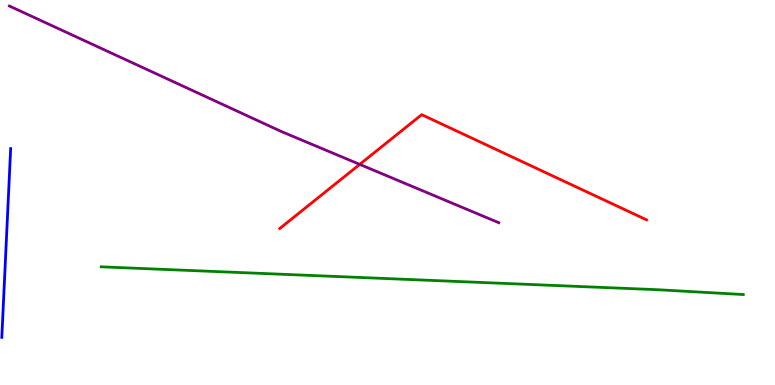[{'lines': ['blue', 'red'], 'intersections': []}, {'lines': ['green', 'red'], 'intersections': []}, {'lines': ['purple', 'red'], 'intersections': [{'x': 4.64, 'y': 5.73}]}, {'lines': ['blue', 'green'], 'intersections': []}, {'lines': ['blue', 'purple'], 'intersections': []}, {'lines': ['green', 'purple'], 'intersections': []}]